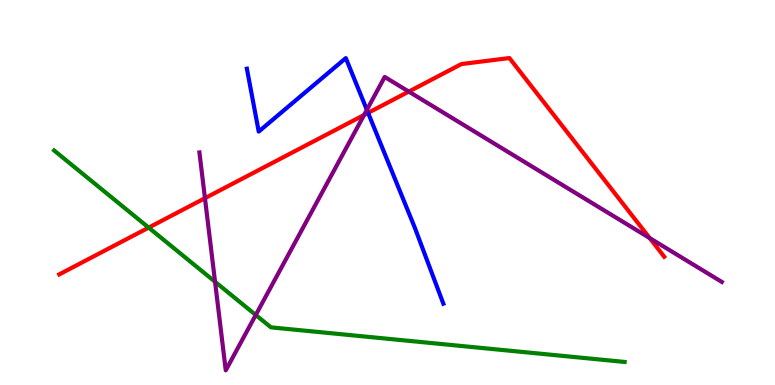[{'lines': ['blue', 'red'], 'intersections': [{'x': 4.75, 'y': 7.07}]}, {'lines': ['green', 'red'], 'intersections': [{'x': 1.92, 'y': 4.09}]}, {'lines': ['purple', 'red'], 'intersections': [{'x': 2.64, 'y': 4.85}, {'x': 4.7, 'y': 7.01}, {'x': 5.27, 'y': 7.62}, {'x': 8.38, 'y': 3.82}]}, {'lines': ['blue', 'green'], 'intersections': []}, {'lines': ['blue', 'purple'], 'intersections': [{'x': 4.73, 'y': 7.15}]}, {'lines': ['green', 'purple'], 'intersections': [{'x': 2.77, 'y': 2.68}, {'x': 3.3, 'y': 1.82}]}]